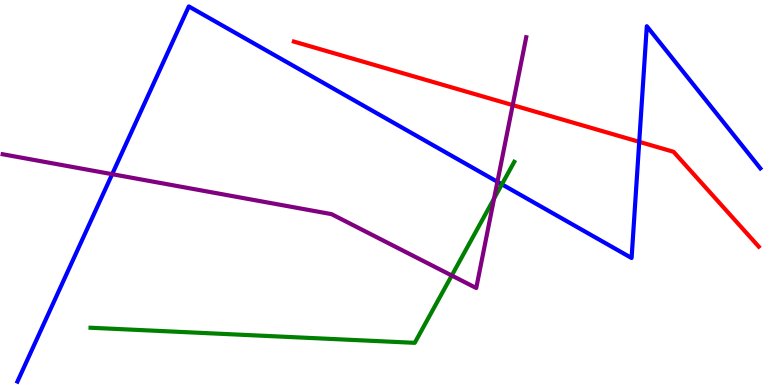[{'lines': ['blue', 'red'], 'intersections': [{'x': 8.25, 'y': 6.32}]}, {'lines': ['green', 'red'], 'intersections': []}, {'lines': ['purple', 'red'], 'intersections': [{'x': 6.62, 'y': 7.27}]}, {'lines': ['blue', 'green'], 'intersections': [{'x': 6.48, 'y': 5.21}]}, {'lines': ['blue', 'purple'], 'intersections': [{'x': 1.45, 'y': 5.48}, {'x': 6.42, 'y': 5.28}]}, {'lines': ['green', 'purple'], 'intersections': [{'x': 5.83, 'y': 2.84}, {'x': 6.38, 'y': 4.84}]}]